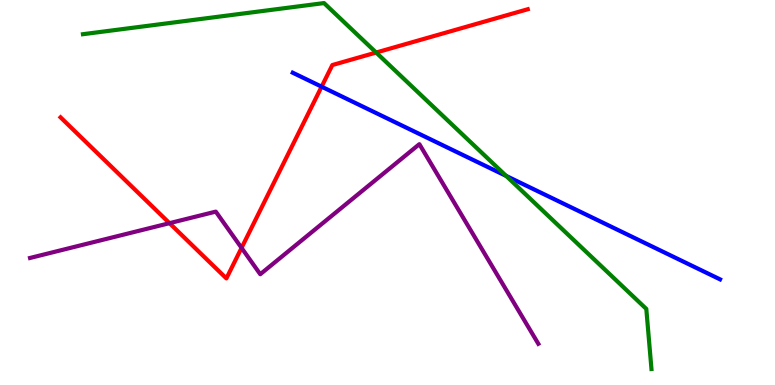[{'lines': ['blue', 'red'], 'intersections': [{'x': 4.15, 'y': 7.75}]}, {'lines': ['green', 'red'], 'intersections': [{'x': 4.85, 'y': 8.64}]}, {'lines': ['purple', 'red'], 'intersections': [{'x': 2.19, 'y': 4.2}, {'x': 3.12, 'y': 3.56}]}, {'lines': ['blue', 'green'], 'intersections': [{'x': 6.53, 'y': 5.43}]}, {'lines': ['blue', 'purple'], 'intersections': []}, {'lines': ['green', 'purple'], 'intersections': []}]